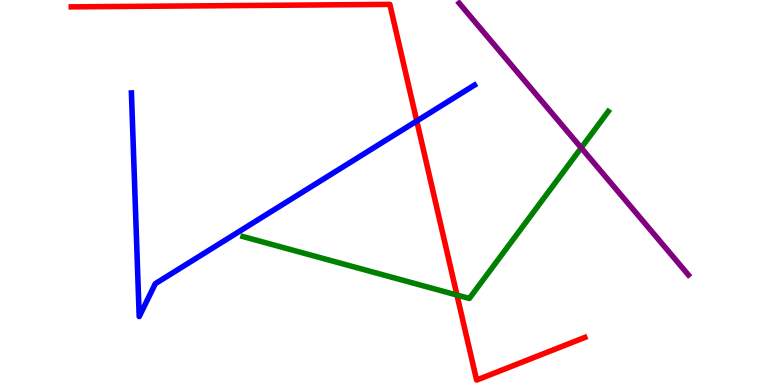[{'lines': ['blue', 'red'], 'intersections': [{'x': 5.38, 'y': 6.86}]}, {'lines': ['green', 'red'], 'intersections': [{'x': 5.9, 'y': 2.34}]}, {'lines': ['purple', 'red'], 'intersections': []}, {'lines': ['blue', 'green'], 'intersections': []}, {'lines': ['blue', 'purple'], 'intersections': []}, {'lines': ['green', 'purple'], 'intersections': [{'x': 7.5, 'y': 6.16}]}]